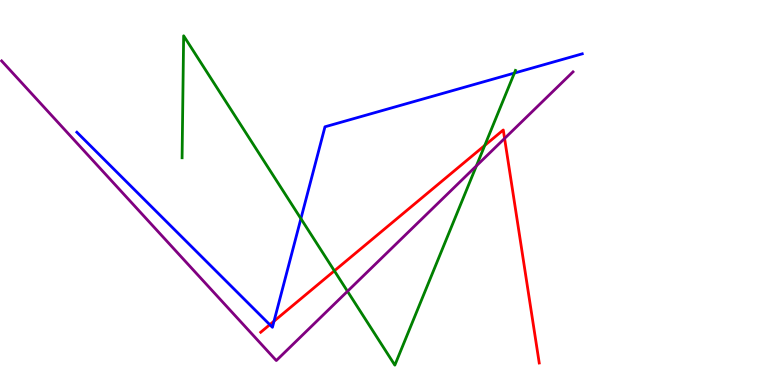[{'lines': ['blue', 'red'], 'intersections': [{'x': 3.48, 'y': 1.57}, {'x': 3.54, 'y': 1.66}]}, {'lines': ['green', 'red'], 'intersections': [{'x': 4.31, 'y': 2.97}, {'x': 6.26, 'y': 6.22}]}, {'lines': ['purple', 'red'], 'intersections': [{'x': 6.51, 'y': 6.4}]}, {'lines': ['blue', 'green'], 'intersections': [{'x': 3.88, 'y': 4.32}, {'x': 6.64, 'y': 8.1}]}, {'lines': ['blue', 'purple'], 'intersections': []}, {'lines': ['green', 'purple'], 'intersections': [{'x': 4.48, 'y': 2.43}, {'x': 6.15, 'y': 5.69}]}]